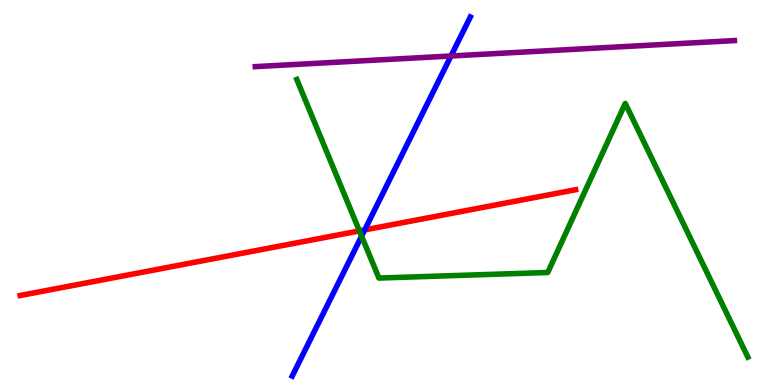[{'lines': ['blue', 'red'], 'intersections': [{'x': 4.71, 'y': 4.03}]}, {'lines': ['green', 'red'], 'intersections': [{'x': 4.64, 'y': 4.0}]}, {'lines': ['purple', 'red'], 'intersections': []}, {'lines': ['blue', 'green'], 'intersections': [{'x': 4.67, 'y': 3.87}]}, {'lines': ['blue', 'purple'], 'intersections': [{'x': 5.82, 'y': 8.55}]}, {'lines': ['green', 'purple'], 'intersections': []}]